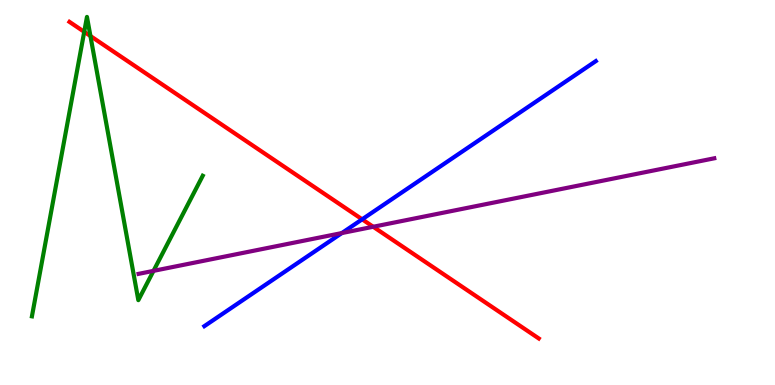[{'lines': ['blue', 'red'], 'intersections': [{'x': 4.67, 'y': 4.3}]}, {'lines': ['green', 'red'], 'intersections': [{'x': 1.09, 'y': 9.17}, {'x': 1.17, 'y': 9.06}]}, {'lines': ['purple', 'red'], 'intersections': [{'x': 4.82, 'y': 4.11}]}, {'lines': ['blue', 'green'], 'intersections': []}, {'lines': ['blue', 'purple'], 'intersections': [{'x': 4.41, 'y': 3.95}]}, {'lines': ['green', 'purple'], 'intersections': [{'x': 1.98, 'y': 2.96}]}]